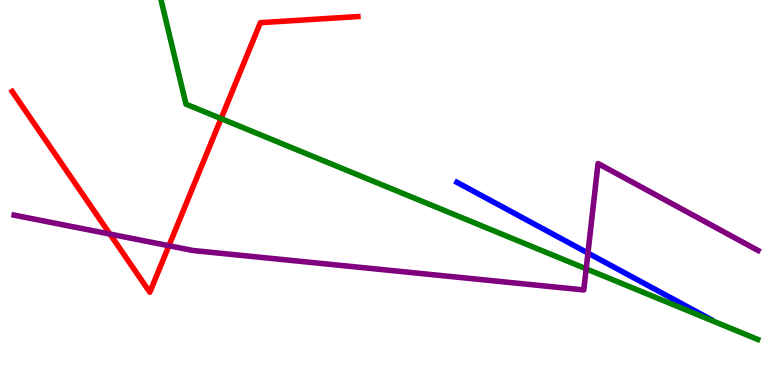[{'lines': ['blue', 'red'], 'intersections': []}, {'lines': ['green', 'red'], 'intersections': [{'x': 2.85, 'y': 6.92}]}, {'lines': ['purple', 'red'], 'intersections': [{'x': 1.42, 'y': 3.92}, {'x': 2.18, 'y': 3.62}]}, {'lines': ['blue', 'green'], 'intersections': []}, {'lines': ['blue', 'purple'], 'intersections': [{'x': 7.59, 'y': 3.43}]}, {'lines': ['green', 'purple'], 'intersections': [{'x': 7.56, 'y': 3.02}]}]